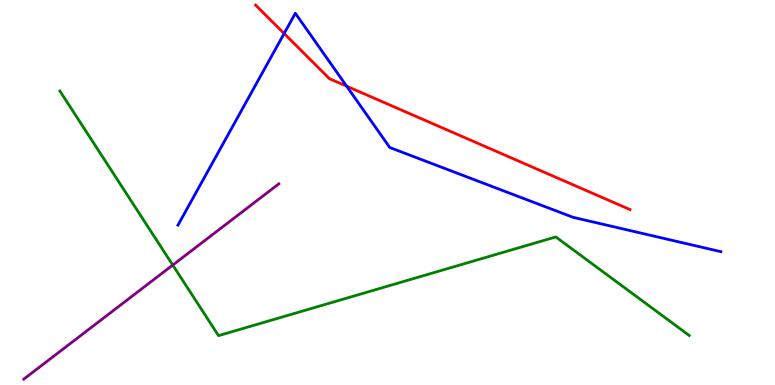[{'lines': ['blue', 'red'], 'intersections': [{'x': 3.67, 'y': 9.13}, {'x': 4.47, 'y': 7.76}]}, {'lines': ['green', 'red'], 'intersections': []}, {'lines': ['purple', 'red'], 'intersections': []}, {'lines': ['blue', 'green'], 'intersections': []}, {'lines': ['blue', 'purple'], 'intersections': []}, {'lines': ['green', 'purple'], 'intersections': [{'x': 2.23, 'y': 3.12}]}]